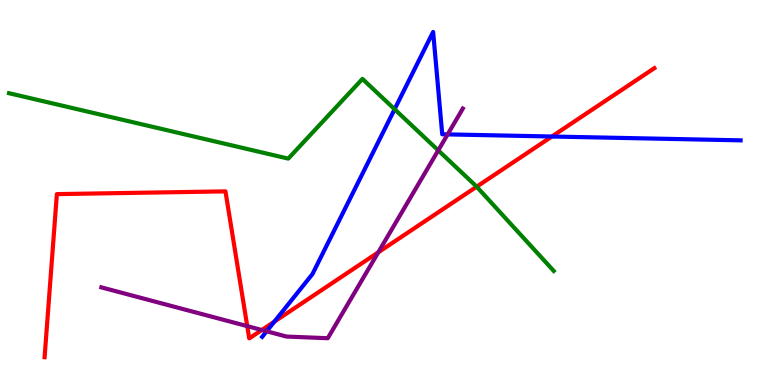[{'lines': ['blue', 'red'], 'intersections': [{'x': 3.54, 'y': 1.65}, {'x': 7.12, 'y': 6.45}]}, {'lines': ['green', 'red'], 'intersections': [{'x': 6.15, 'y': 5.15}]}, {'lines': ['purple', 'red'], 'intersections': [{'x': 3.19, 'y': 1.53}, {'x': 3.38, 'y': 1.43}, {'x': 4.88, 'y': 3.45}]}, {'lines': ['blue', 'green'], 'intersections': [{'x': 5.09, 'y': 7.16}]}, {'lines': ['blue', 'purple'], 'intersections': [{'x': 3.44, 'y': 1.4}, {'x': 5.78, 'y': 6.51}]}, {'lines': ['green', 'purple'], 'intersections': [{'x': 5.65, 'y': 6.09}]}]